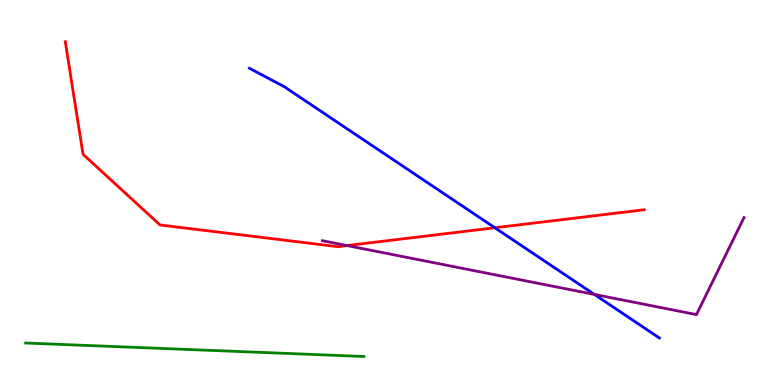[{'lines': ['blue', 'red'], 'intersections': [{'x': 6.38, 'y': 4.08}]}, {'lines': ['green', 'red'], 'intersections': []}, {'lines': ['purple', 'red'], 'intersections': [{'x': 4.48, 'y': 3.62}]}, {'lines': ['blue', 'green'], 'intersections': []}, {'lines': ['blue', 'purple'], 'intersections': [{'x': 7.67, 'y': 2.35}]}, {'lines': ['green', 'purple'], 'intersections': []}]